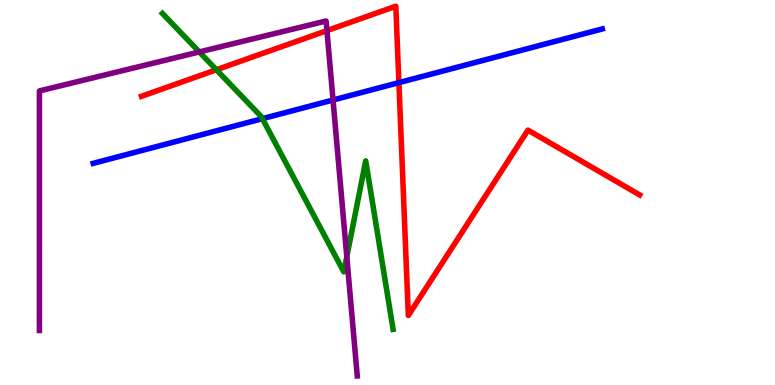[{'lines': ['blue', 'red'], 'intersections': [{'x': 5.15, 'y': 7.85}]}, {'lines': ['green', 'red'], 'intersections': [{'x': 2.79, 'y': 8.19}]}, {'lines': ['purple', 'red'], 'intersections': [{'x': 4.22, 'y': 9.2}]}, {'lines': ['blue', 'green'], 'intersections': [{'x': 3.39, 'y': 6.92}]}, {'lines': ['blue', 'purple'], 'intersections': [{'x': 4.3, 'y': 7.4}]}, {'lines': ['green', 'purple'], 'intersections': [{'x': 2.57, 'y': 8.65}, {'x': 4.47, 'y': 3.33}]}]